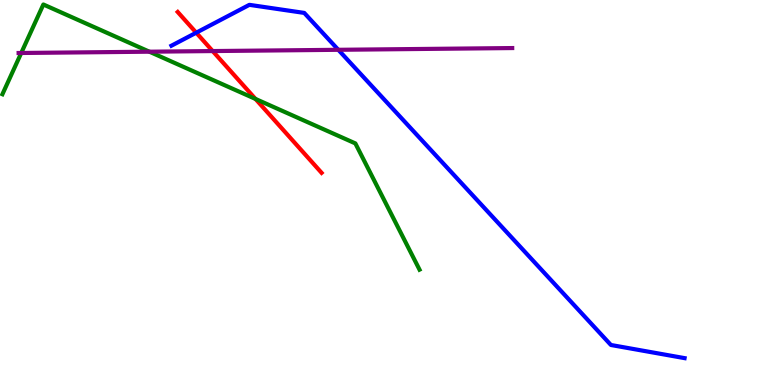[{'lines': ['blue', 'red'], 'intersections': [{'x': 2.53, 'y': 9.15}]}, {'lines': ['green', 'red'], 'intersections': [{'x': 3.3, 'y': 7.43}]}, {'lines': ['purple', 'red'], 'intersections': [{'x': 2.74, 'y': 8.67}]}, {'lines': ['blue', 'green'], 'intersections': []}, {'lines': ['blue', 'purple'], 'intersections': [{'x': 4.37, 'y': 8.71}]}, {'lines': ['green', 'purple'], 'intersections': [{'x': 0.274, 'y': 8.62}, {'x': 1.93, 'y': 8.66}]}]